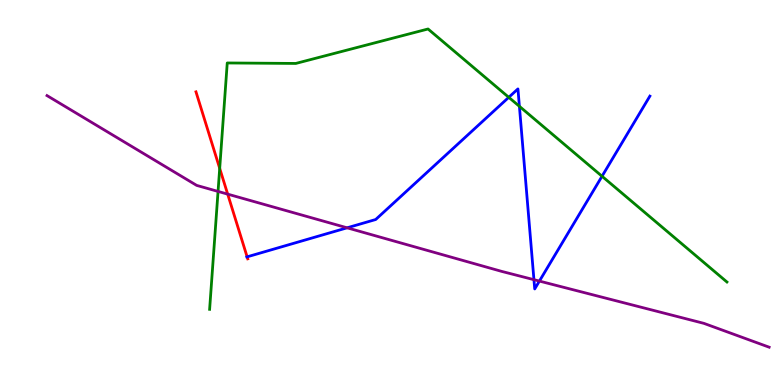[{'lines': ['blue', 'red'], 'intersections': [{'x': 3.19, 'y': 3.33}]}, {'lines': ['green', 'red'], 'intersections': [{'x': 2.83, 'y': 5.63}]}, {'lines': ['purple', 'red'], 'intersections': [{'x': 2.94, 'y': 4.96}]}, {'lines': ['blue', 'green'], 'intersections': [{'x': 6.56, 'y': 7.47}, {'x': 6.7, 'y': 7.24}, {'x': 7.77, 'y': 5.42}]}, {'lines': ['blue', 'purple'], 'intersections': [{'x': 4.48, 'y': 4.08}, {'x': 6.89, 'y': 2.74}, {'x': 6.96, 'y': 2.7}]}, {'lines': ['green', 'purple'], 'intersections': [{'x': 2.81, 'y': 5.03}]}]